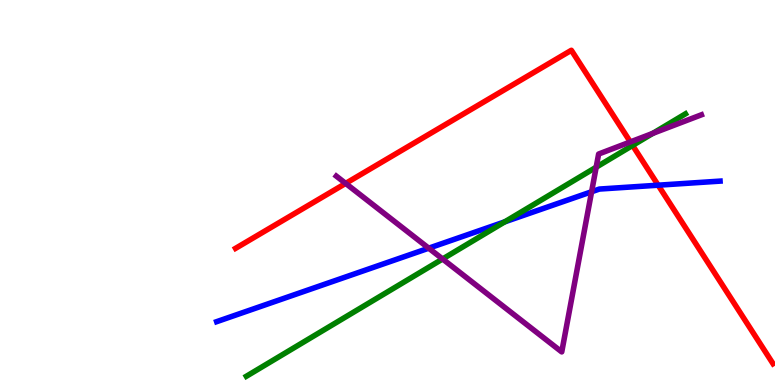[{'lines': ['blue', 'red'], 'intersections': [{'x': 8.49, 'y': 5.19}]}, {'lines': ['green', 'red'], 'intersections': [{'x': 8.16, 'y': 6.22}]}, {'lines': ['purple', 'red'], 'intersections': [{'x': 4.46, 'y': 5.24}, {'x': 8.13, 'y': 6.31}]}, {'lines': ['blue', 'green'], 'intersections': [{'x': 6.51, 'y': 4.24}]}, {'lines': ['blue', 'purple'], 'intersections': [{'x': 5.53, 'y': 3.55}, {'x': 7.63, 'y': 5.02}]}, {'lines': ['green', 'purple'], 'intersections': [{'x': 5.71, 'y': 3.27}, {'x': 7.69, 'y': 5.66}, {'x': 8.42, 'y': 6.54}]}]